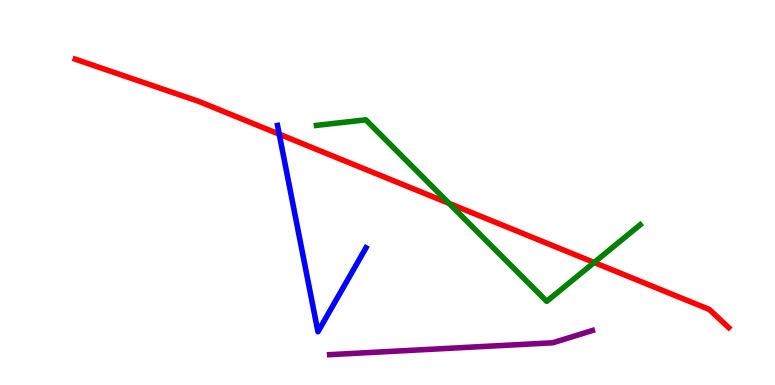[{'lines': ['blue', 'red'], 'intersections': [{'x': 3.6, 'y': 6.51}]}, {'lines': ['green', 'red'], 'intersections': [{'x': 5.79, 'y': 4.72}, {'x': 7.67, 'y': 3.18}]}, {'lines': ['purple', 'red'], 'intersections': []}, {'lines': ['blue', 'green'], 'intersections': []}, {'lines': ['blue', 'purple'], 'intersections': []}, {'lines': ['green', 'purple'], 'intersections': []}]